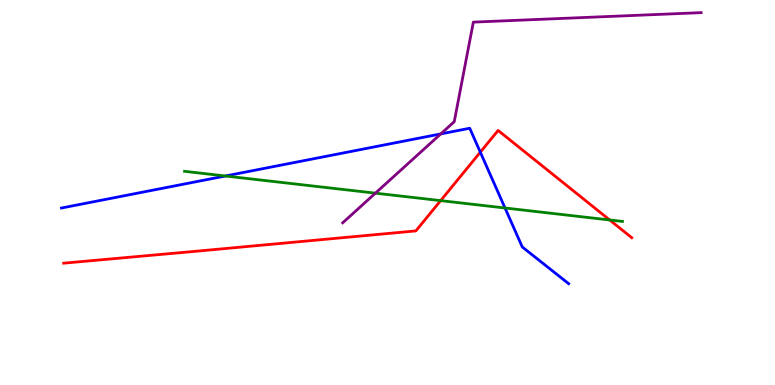[{'lines': ['blue', 'red'], 'intersections': [{'x': 6.2, 'y': 6.05}]}, {'lines': ['green', 'red'], 'intersections': [{'x': 5.69, 'y': 4.79}, {'x': 7.87, 'y': 4.29}]}, {'lines': ['purple', 'red'], 'intersections': []}, {'lines': ['blue', 'green'], 'intersections': [{'x': 2.91, 'y': 5.43}, {'x': 6.52, 'y': 4.6}]}, {'lines': ['blue', 'purple'], 'intersections': [{'x': 5.69, 'y': 6.52}]}, {'lines': ['green', 'purple'], 'intersections': [{'x': 4.84, 'y': 4.98}]}]